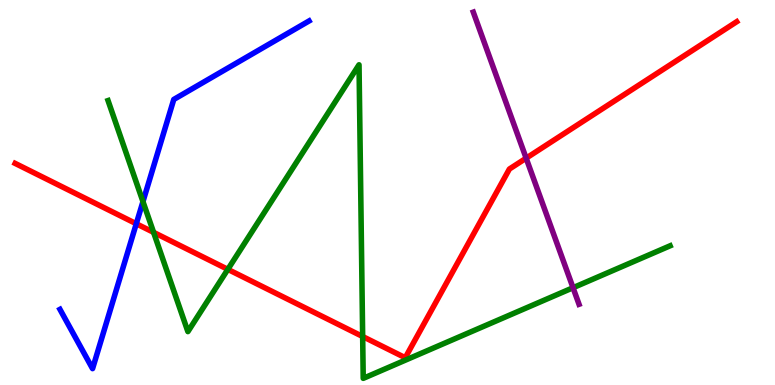[{'lines': ['blue', 'red'], 'intersections': [{'x': 1.76, 'y': 4.19}]}, {'lines': ['green', 'red'], 'intersections': [{'x': 1.98, 'y': 3.96}, {'x': 2.94, 'y': 3.0}, {'x': 4.68, 'y': 1.26}]}, {'lines': ['purple', 'red'], 'intersections': [{'x': 6.79, 'y': 5.89}]}, {'lines': ['blue', 'green'], 'intersections': [{'x': 1.84, 'y': 4.76}]}, {'lines': ['blue', 'purple'], 'intersections': []}, {'lines': ['green', 'purple'], 'intersections': [{'x': 7.39, 'y': 2.53}]}]